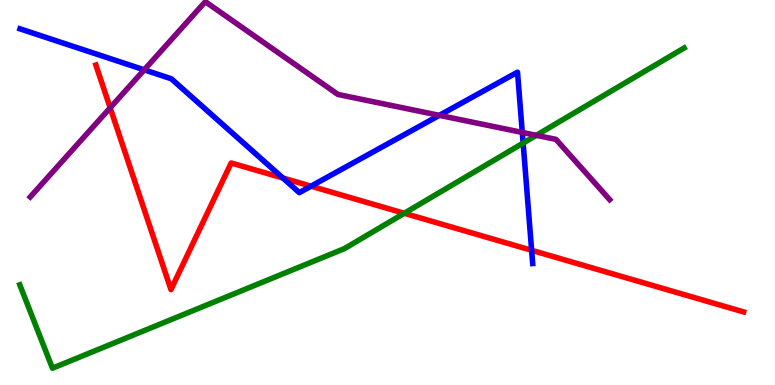[{'lines': ['blue', 'red'], 'intersections': [{'x': 3.65, 'y': 5.38}, {'x': 4.01, 'y': 5.16}, {'x': 6.86, 'y': 3.5}]}, {'lines': ['green', 'red'], 'intersections': [{'x': 5.22, 'y': 4.46}]}, {'lines': ['purple', 'red'], 'intersections': [{'x': 1.42, 'y': 7.2}]}, {'lines': ['blue', 'green'], 'intersections': [{'x': 6.75, 'y': 6.28}]}, {'lines': ['blue', 'purple'], 'intersections': [{'x': 1.86, 'y': 8.19}, {'x': 5.67, 'y': 7.0}, {'x': 6.74, 'y': 6.56}]}, {'lines': ['green', 'purple'], 'intersections': [{'x': 6.92, 'y': 6.49}]}]